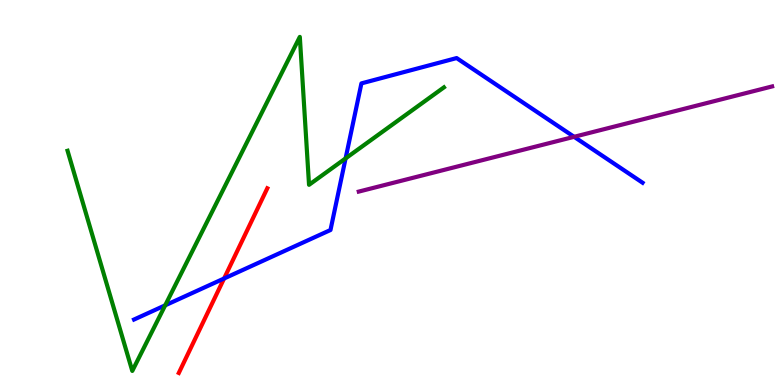[{'lines': ['blue', 'red'], 'intersections': [{'x': 2.89, 'y': 2.77}]}, {'lines': ['green', 'red'], 'intersections': []}, {'lines': ['purple', 'red'], 'intersections': []}, {'lines': ['blue', 'green'], 'intersections': [{'x': 2.13, 'y': 2.07}, {'x': 4.46, 'y': 5.89}]}, {'lines': ['blue', 'purple'], 'intersections': [{'x': 7.41, 'y': 6.45}]}, {'lines': ['green', 'purple'], 'intersections': []}]